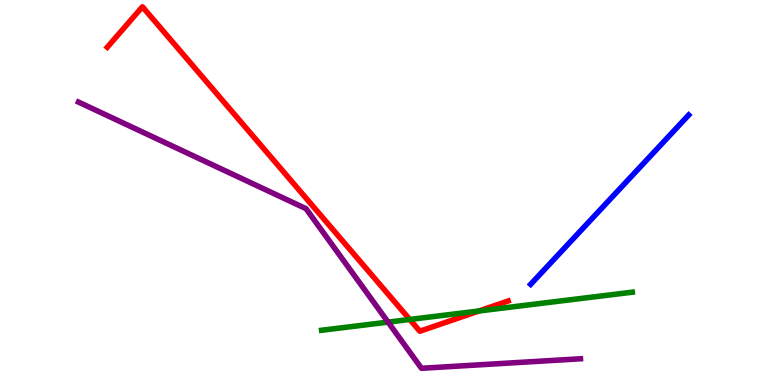[{'lines': ['blue', 'red'], 'intersections': []}, {'lines': ['green', 'red'], 'intersections': [{'x': 5.29, 'y': 1.7}, {'x': 6.18, 'y': 1.92}]}, {'lines': ['purple', 'red'], 'intersections': []}, {'lines': ['blue', 'green'], 'intersections': []}, {'lines': ['blue', 'purple'], 'intersections': []}, {'lines': ['green', 'purple'], 'intersections': [{'x': 5.01, 'y': 1.63}]}]